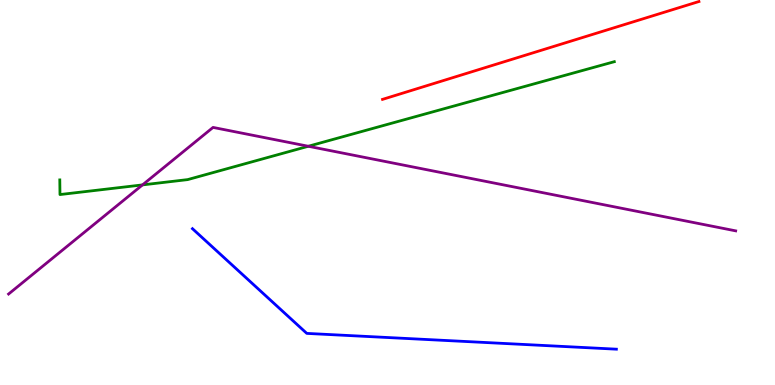[{'lines': ['blue', 'red'], 'intersections': []}, {'lines': ['green', 'red'], 'intersections': []}, {'lines': ['purple', 'red'], 'intersections': []}, {'lines': ['blue', 'green'], 'intersections': []}, {'lines': ['blue', 'purple'], 'intersections': []}, {'lines': ['green', 'purple'], 'intersections': [{'x': 1.84, 'y': 5.2}, {'x': 3.98, 'y': 6.2}]}]